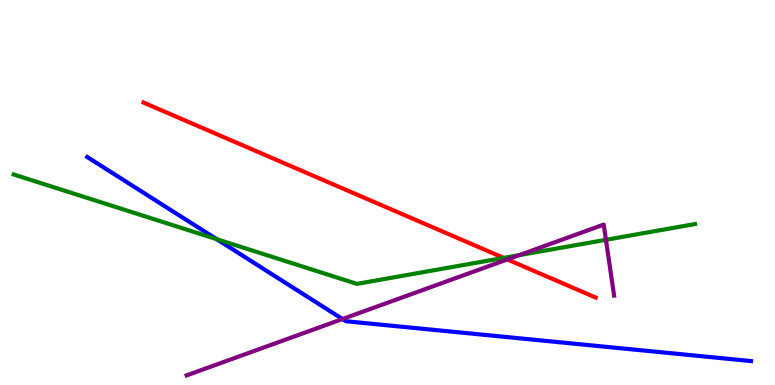[{'lines': ['blue', 'red'], 'intersections': []}, {'lines': ['green', 'red'], 'intersections': [{'x': 6.5, 'y': 3.3}]}, {'lines': ['purple', 'red'], 'intersections': [{'x': 6.55, 'y': 3.26}]}, {'lines': ['blue', 'green'], 'intersections': [{'x': 2.8, 'y': 3.79}]}, {'lines': ['blue', 'purple'], 'intersections': [{'x': 4.42, 'y': 1.71}]}, {'lines': ['green', 'purple'], 'intersections': [{'x': 6.7, 'y': 3.37}, {'x': 7.82, 'y': 3.77}]}]